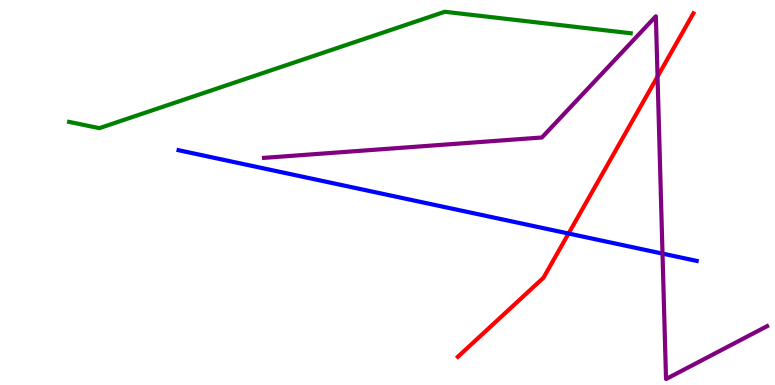[{'lines': ['blue', 'red'], 'intersections': [{'x': 7.34, 'y': 3.93}]}, {'lines': ['green', 'red'], 'intersections': []}, {'lines': ['purple', 'red'], 'intersections': [{'x': 8.48, 'y': 8.01}]}, {'lines': ['blue', 'green'], 'intersections': []}, {'lines': ['blue', 'purple'], 'intersections': [{'x': 8.55, 'y': 3.41}]}, {'lines': ['green', 'purple'], 'intersections': []}]